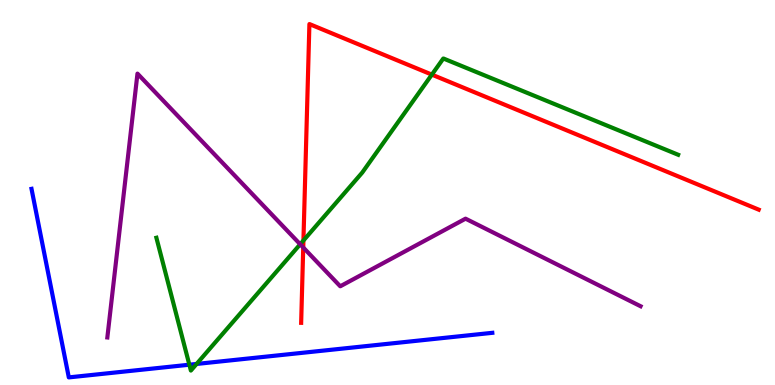[{'lines': ['blue', 'red'], 'intersections': []}, {'lines': ['green', 'red'], 'intersections': [{'x': 3.92, 'y': 3.75}, {'x': 5.57, 'y': 8.06}]}, {'lines': ['purple', 'red'], 'intersections': [{'x': 3.91, 'y': 3.57}]}, {'lines': ['blue', 'green'], 'intersections': [{'x': 2.44, 'y': 0.527}, {'x': 2.54, 'y': 0.547}]}, {'lines': ['blue', 'purple'], 'intersections': []}, {'lines': ['green', 'purple'], 'intersections': [{'x': 3.87, 'y': 3.66}]}]